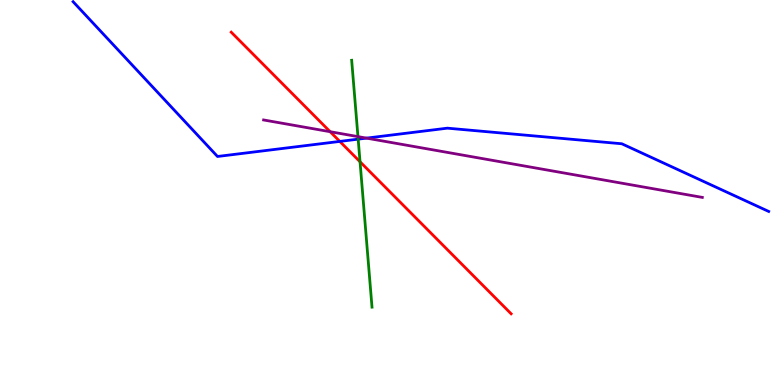[{'lines': ['blue', 'red'], 'intersections': [{'x': 4.38, 'y': 6.33}]}, {'lines': ['green', 'red'], 'intersections': [{'x': 4.65, 'y': 5.8}]}, {'lines': ['purple', 'red'], 'intersections': [{'x': 4.26, 'y': 6.58}]}, {'lines': ['blue', 'green'], 'intersections': [{'x': 4.62, 'y': 6.39}]}, {'lines': ['blue', 'purple'], 'intersections': [{'x': 4.73, 'y': 6.41}]}, {'lines': ['green', 'purple'], 'intersections': [{'x': 4.62, 'y': 6.45}]}]